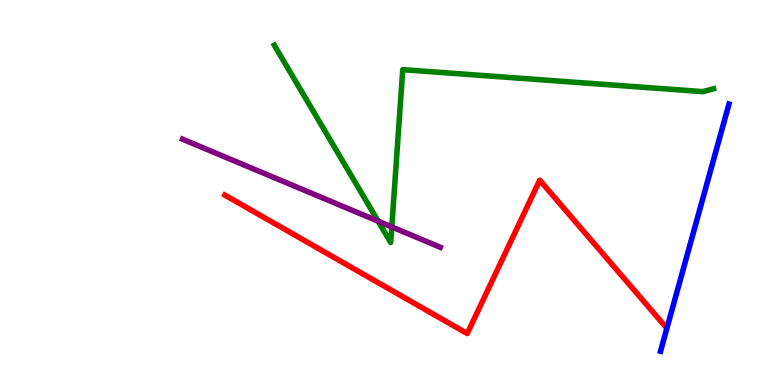[{'lines': ['blue', 'red'], 'intersections': []}, {'lines': ['green', 'red'], 'intersections': []}, {'lines': ['purple', 'red'], 'intersections': []}, {'lines': ['blue', 'green'], 'intersections': []}, {'lines': ['blue', 'purple'], 'intersections': []}, {'lines': ['green', 'purple'], 'intersections': [{'x': 4.88, 'y': 4.25}, {'x': 5.06, 'y': 4.11}]}]